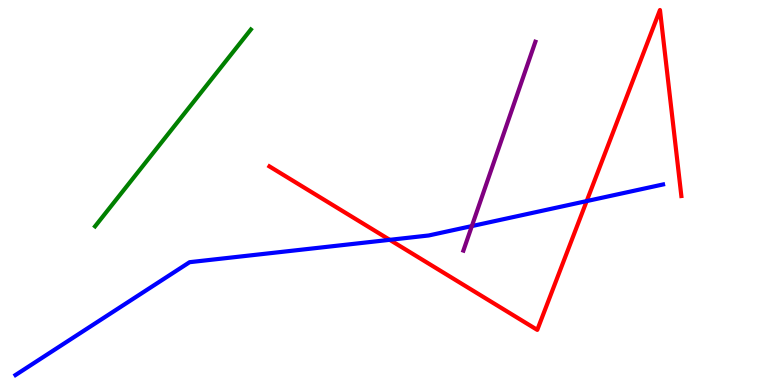[{'lines': ['blue', 'red'], 'intersections': [{'x': 5.03, 'y': 3.77}, {'x': 7.57, 'y': 4.78}]}, {'lines': ['green', 'red'], 'intersections': []}, {'lines': ['purple', 'red'], 'intersections': []}, {'lines': ['blue', 'green'], 'intersections': []}, {'lines': ['blue', 'purple'], 'intersections': [{'x': 6.09, 'y': 4.13}]}, {'lines': ['green', 'purple'], 'intersections': []}]